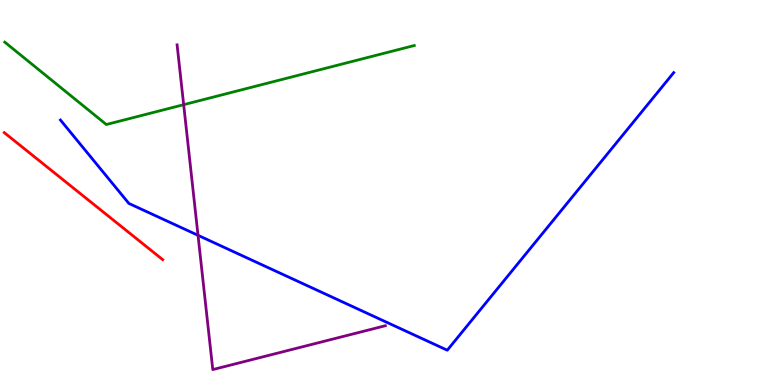[{'lines': ['blue', 'red'], 'intersections': []}, {'lines': ['green', 'red'], 'intersections': []}, {'lines': ['purple', 'red'], 'intersections': []}, {'lines': ['blue', 'green'], 'intersections': []}, {'lines': ['blue', 'purple'], 'intersections': [{'x': 2.56, 'y': 3.89}]}, {'lines': ['green', 'purple'], 'intersections': [{'x': 2.37, 'y': 7.28}]}]